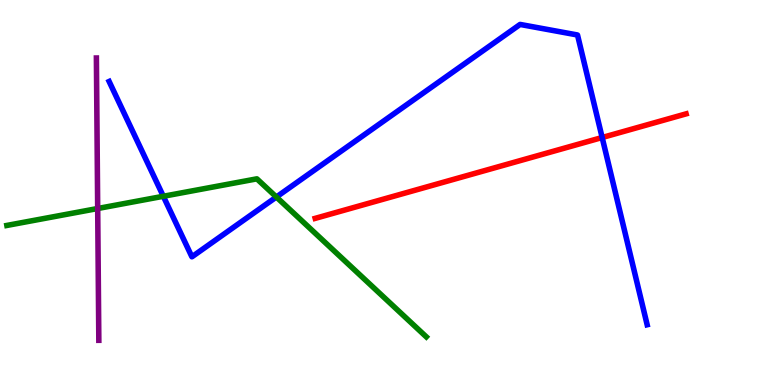[{'lines': ['blue', 'red'], 'intersections': [{'x': 7.77, 'y': 6.43}]}, {'lines': ['green', 'red'], 'intersections': []}, {'lines': ['purple', 'red'], 'intersections': []}, {'lines': ['blue', 'green'], 'intersections': [{'x': 2.11, 'y': 4.9}, {'x': 3.57, 'y': 4.88}]}, {'lines': ['blue', 'purple'], 'intersections': []}, {'lines': ['green', 'purple'], 'intersections': [{'x': 1.26, 'y': 4.58}]}]